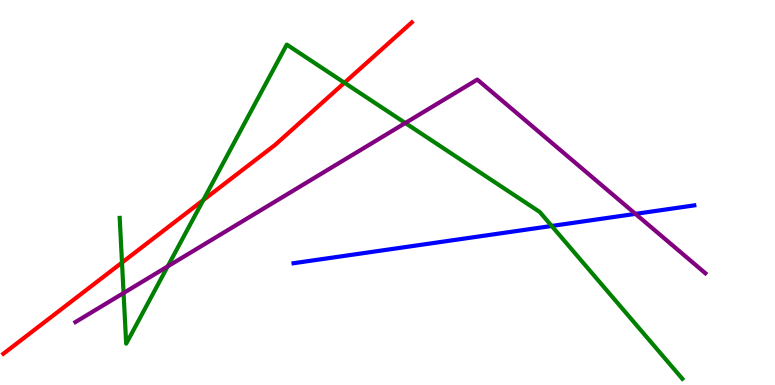[{'lines': ['blue', 'red'], 'intersections': []}, {'lines': ['green', 'red'], 'intersections': [{'x': 1.57, 'y': 3.18}, {'x': 2.62, 'y': 4.8}, {'x': 4.44, 'y': 7.85}]}, {'lines': ['purple', 'red'], 'intersections': []}, {'lines': ['blue', 'green'], 'intersections': [{'x': 7.12, 'y': 4.13}]}, {'lines': ['blue', 'purple'], 'intersections': [{'x': 8.2, 'y': 4.44}]}, {'lines': ['green', 'purple'], 'intersections': [{'x': 1.59, 'y': 2.39}, {'x': 2.16, 'y': 3.08}, {'x': 5.23, 'y': 6.8}]}]